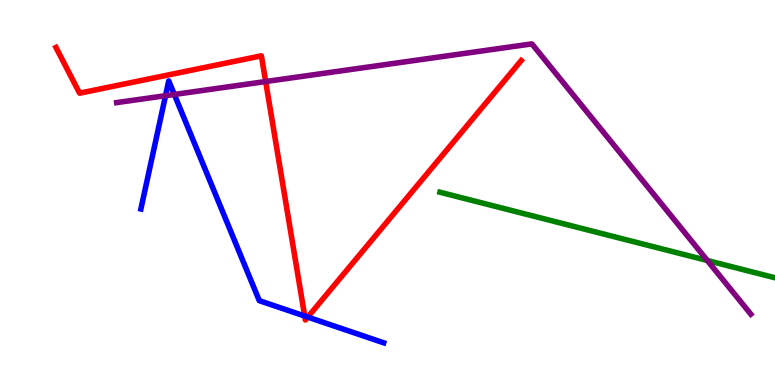[{'lines': ['blue', 'red'], 'intersections': [{'x': 3.93, 'y': 1.79}, {'x': 3.97, 'y': 1.76}]}, {'lines': ['green', 'red'], 'intersections': []}, {'lines': ['purple', 'red'], 'intersections': [{'x': 3.43, 'y': 7.88}]}, {'lines': ['blue', 'green'], 'intersections': []}, {'lines': ['blue', 'purple'], 'intersections': [{'x': 2.14, 'y': 7.51}, {'x': 2.25, 'y': 7.55}]}, {'lines': ['green', 'purple'], 'intersections': [{'x': 9.13, 'y': 3.23}]}]